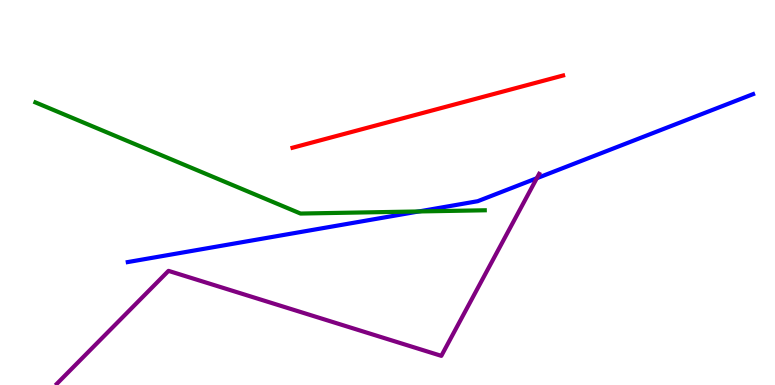[{'lines': ['blue', 'red'], 'intersections': []}, {'lines': ['green', 'red'], 'intersections': []}, {'lines': ['purple', 'red'], 'intersections': []}, {'lines': ['blue', 'green'], 'intersections': [{'x': 5.4, 'y': 4.51}]}, {'lines': ['blue', 'purple'], 'intersections': [{'x': 6.93, 'y': 5.37}]}, {'lines': ['green', 'purple'], 'intersections': []}]